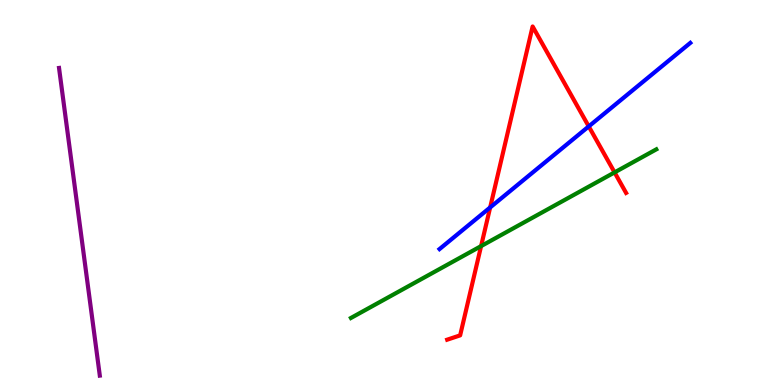[{'lines': ['blue', 'red'], 'intersections': [{'x': 6.32, 'y': 4.61}, {'x': 7.6, 'y': 6.72}]}, {'lines': ['green', 'red'], 'intersections': [{'x': 6.21, 'y': 3.61}, {'x': 7.93, 'y': 5.52}]}, {'lines': ['purple', 'red'], 'intersections': []}, {'lines': ['blue', 'green'], 'intersections': []}, {'lines': ['blue', 'purple'], 'intersections': []}, {'lines': ['green', 'purple'], 'intersections': []}]